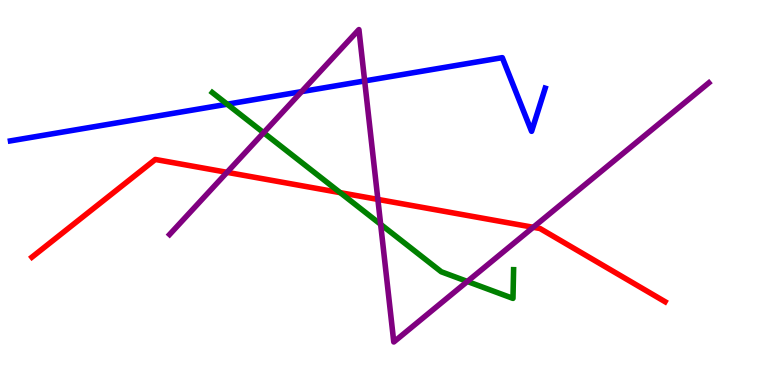[{'lines': ['blue', 'red'], 'intersections': []}, {'lines': ['green', 'red'], 'intersections': [{'x': 4.39, 'y': 5.0}]}, {'lines': ['purple', 'red'], 'intersections': [{'x': 2.93, 'y': 5.52}, {'x': 4.88, 'y': 4.82}, {'x': 6.88, 'y': 4.1}]}, {'lines': ['blue', 'green'], 'intersections': [{'x': 2.93, 'y': 7.29}]}, {'lines': ['blue', 'purple'], 'intersections': [{'x': 3.89, 'y': 7.62}, {'x': 4.71, 'y': 7.9}]}, {'lines': ['green', 'purple'], 'intersections': [{'x': 3.4, 'y': 6.55}, {'x': 4.91, 'y': 4.17}, {'x': 6.03, 'y': 2.69}]}]